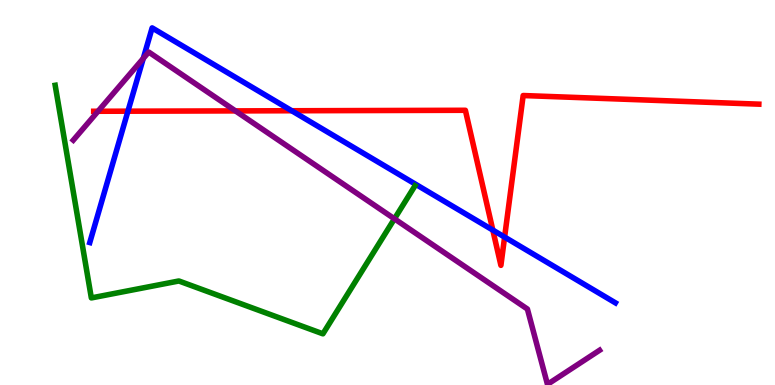[{'lines': ['blue', 'red'], 'intersections': [{'x': 1.65, 'y': 7.11}, {'x': 3.76, 'y': 7.12}, {'x': 6.36, 'y': 4.02}, {'x': 6.51, 'y': 3.84}]}, {'lines': ['green', 'red'], 'intersections': []}, {'lines': ['purple', 'red'], 'intersections': [{'x': 1.26, 'y': 7.11}, {'x': 3.04, 'y': 7.12}]}, {'lines': ['blue', 'green'], 'intersections': []}, {'lines': ['blue', 'purple'], 'intersections': [{'x': 1.85, 'y': 8.48}]}, {'lines': ['green', 'purple'], 'intersections': [{'x': 5.09, 'y': 4.32}]}]